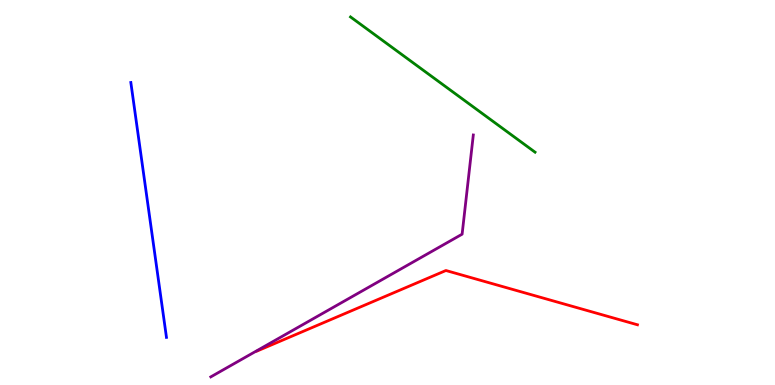[{'lines': ['blue', 'red'], 'intersections': []}, {'lines': ['green', 'red'], 'intersections': []}, {'lines': ['purple', 'red'], 'intersections': []}, {'lines': ['blue', 'green'], 'intersections': []}, {'lines': ['blue', 'purple'], 'intersections': []}, {'lines': ['green', 'purple'], 'intersections': []}]